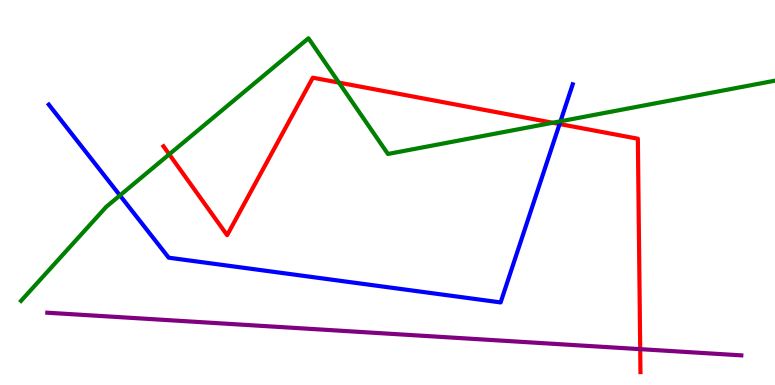[{'lines': ['blue', 'red'], 'intersections': [{'x': 7.22, 'y': 6.78}]}, {'lines': ['green', 'red'], 'intersections': [{'x': 2.18, 'y': 5.99}, {'x': 4.37, 'y': 7.85}, {'x': 7.13, 'y': 6.81}]}, {'lines': ['purple', 'red'], 'intersections': [{'x': 8.26, 'y': 0.931}]}, {'lines': ['blue', 'green'], 'intersections': [{'x': 1.55, 'y': 4.92}, {'x': 7.23, 'y': 6.85}]}, {'lines': ['blue', 'purple'], 'intersections': []}, {'lines': ['green', 'purple'], 'intersections': []}]